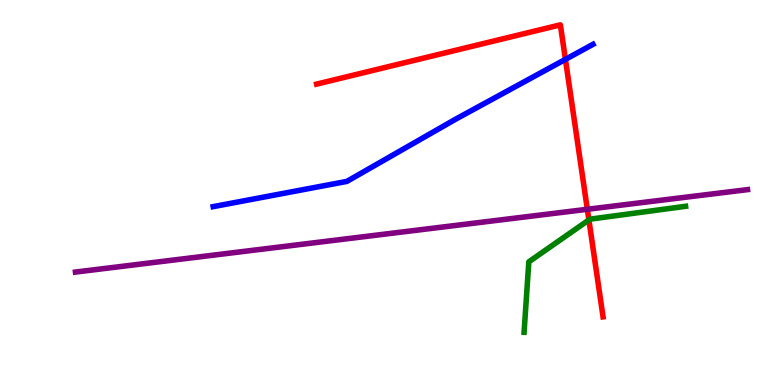[{'lines': ['blue', 'red'], 'intersections': [{'x': 7.3, 'y': 8.46}]}, {'lines': ['green', 'red'], 'intersections': [{'x': 7.6, 'y': 4.29}]}, {'lines': ['purple', 'red'], 'intersections': [{'x': 7.58, 'y': 4.56}]}, {'lines': ['blue', 'green'], 'intersections': []}, {'lines': ['blue', 'purple'], 'intersections': []}, {'lines': ['green', 'purple'], 'intersections': []}]